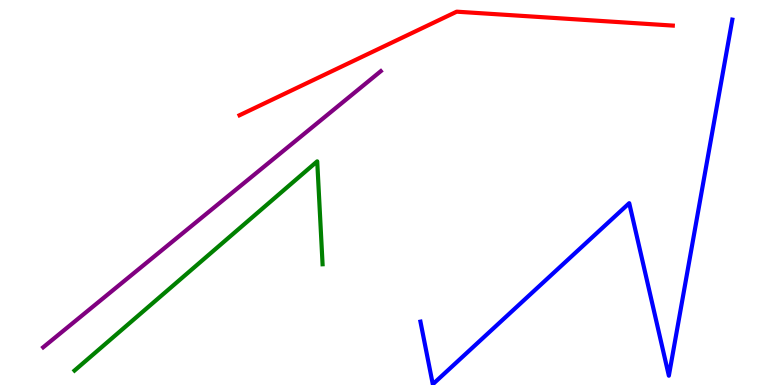[{'lines': ['blue', 'red'], 'intersections': []}, {'lines': ['green', 'red'], 'intersections': []}, {'lines': ['purple', 'red'], 'intersections': []}, {'lines': ['blue', 'green'], 'intersections': []}, {'lines': ['blue', 'purple'], 'intersections': []}, {'lines': ['green', 'purple'], 'intersections': []}]